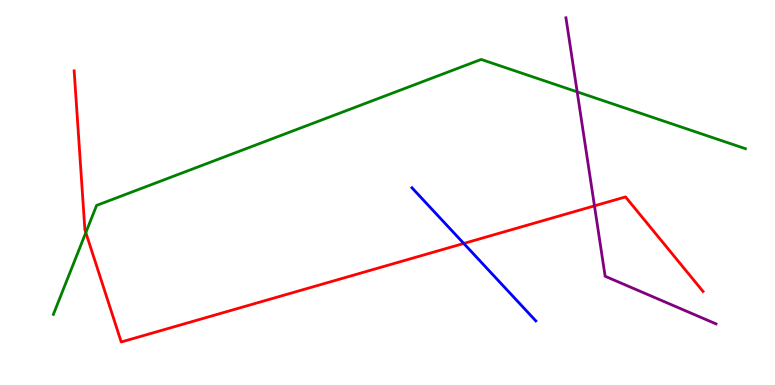[{'lines': ['blue', 'red'], 'intersections': [{'x': 5.98, 'y': 3.68}]}, {'lines': ['green', 'red'], 'intersections': [{'x': 1.11, 'y': 3.96}]}, {'lines': ['purple', 'red'], 'intersections': [{'x': 7.67, 'y': 4.65}]}, {'lines': ['blue', 'green'], 'intersections': []}, {'lines': ['blue', 'purple'], 'intersections': []}, {'lines': ['green', 'purple'], 'intersections': [{'x': 7.45, 'y': 7.61}]}]